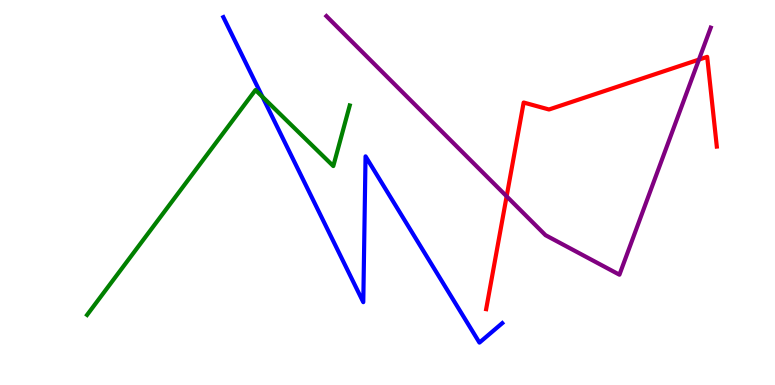[{'lines': ['blue', 'red'], 'intersections': []}, {'lines': ['green', 'red'], 'intersections': []}, {'lines': ['purple', 'red'], 'intersections': [{'x': 6.54, 'y': 4.9}, {'x': 9.02, 'y': 8.45}]}, {'lines': ['blue', 'green'], 'intersections': [{'x': 3.39, 'y': 7.49}]}, {'lines': ['blue', 'purple'], 'intersections': []}, {'lines': ['green', 'purple'], 'intersections': []}]